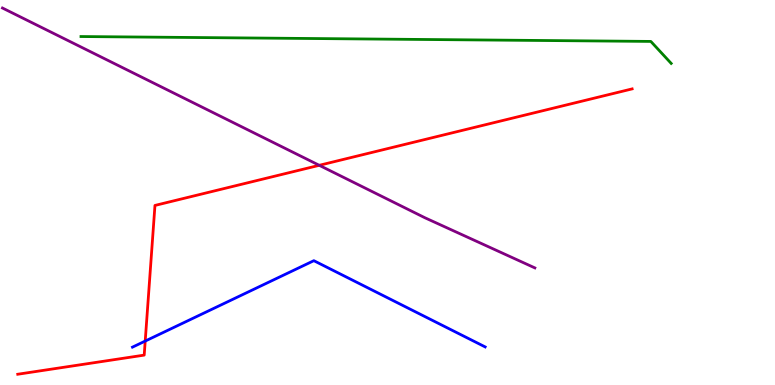[{'lines': ['blue', 'red'], 'intersections': [{'x': 1.87, 'y': 1.14}]}, {'lines': ['green', 'red'], 'intersections': []}, {'lines': ['purple', 'red'], 'intersections': [{'x': 4.12, 'y': 5.71}]}, {'lines': ['blue', 'green'], 'intersections': []}, {'lines': ['blue', 'purple'], 'intersections': []}, {'lines': ['green', 'purple'], 'intersections': []}]